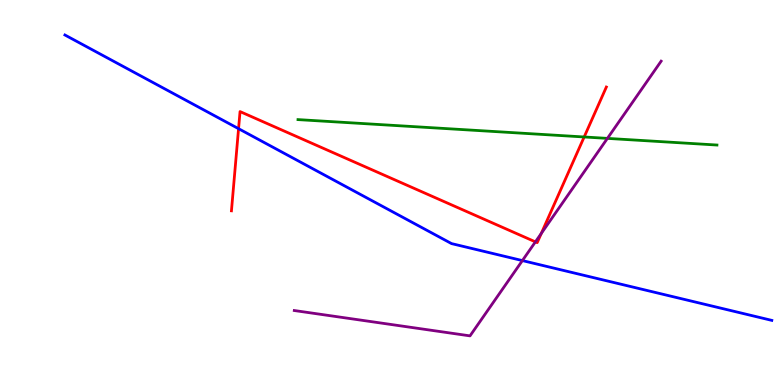[{'lines': ['blue', 'red'], 'intersections': [{'x': 3.08, 'y': 6.66}]}, {'lines': ['green', 'red'], 'intersections': [{'x': 7.54, 'y': 6.44}]}, {'lines': ['purple', 'red'], 'intersections': [{'x': 6.91, 'y': 3.72}, {'x': 6.98, 'y': 3.94}]}, {'lines': ['blue', 'green'], 'intersections': []}, {'lines': ['blue', 'purple'], 'intersections': [{'x': 6.74, 'y': 3.23}]}, {'lines': ['green', 'purple'], 'intersections': [{'x': 7.84, 'y': 6.41}]}]